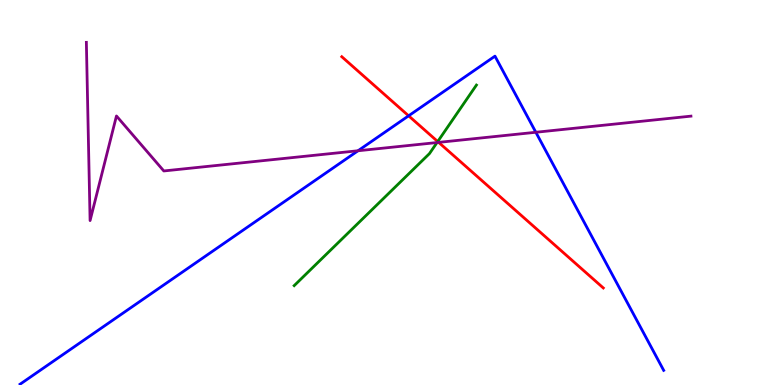[{'lines': ['blue', 'red'], 'intersections': [{'x': 5.27, 'y': 6.99}]}, {'lines': ['green', 'red'], 'intersections': [{'x': 5.65, 'y': 6.32}]}, {'lines': ['purple', 'red'], 'intersections': [{'x': 5.66, 'y': 6.3}]}, {'lines': ['blue', 'green'], 'intersections': []}, {'lines': ['blue', 'purple'], 'intersections': [{'x': 4.62, 'y': 6.08}, {'x': 6.91, 'y': 6.56}]}, {'lines': ['green', 'purple'], 'intersections': [{'x': 5.64, 'y': 6.3}]}]